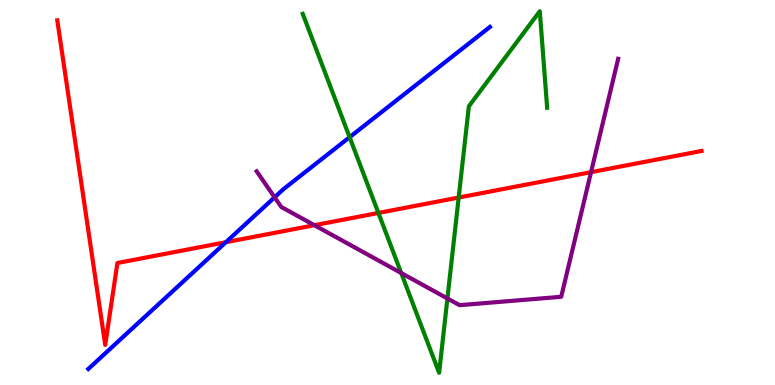[{'lines': ['blue', 'red'], 'intersections': [{'x': 2.91, 'y': 3.71}]}, {'lines': ['green', 'red'], 'intersections': [{'x': 4.88, 'y': 4.47}, {'x': 5.92, 'y': 4.87}]}, {'lines': ['purple', 'red'], 'intersections': [{'x': 4.06, 'y': 4.15}, {'x': 7.63, 'y': 5.53}]}, {'lines': ['blue', 'green'], 'intersections': [{'x': 4.51, 'y': 6.44}]}, {'lines': ['blue', 'purple'], 'intersections': [{'x': 3.54, 'y': 4.88}]}, {'lines': ['green', 'purple'], 'intersections': [{'x': 5.18, 'y': 2.91}, {'x': 5.77, 'y': 2.25}]}]